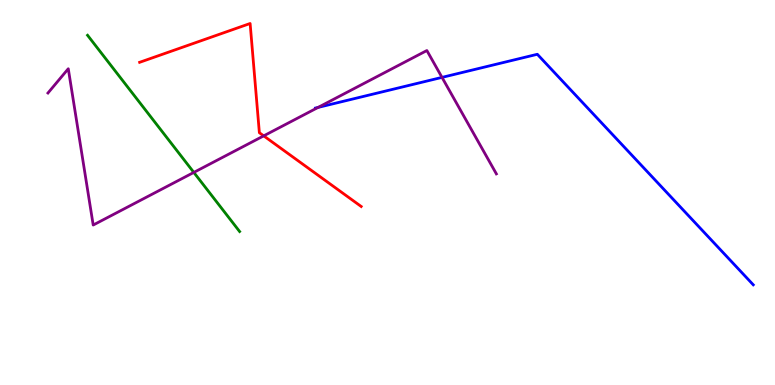[{'lines': ['blue', 'red'], 'intersections': []}, {'lines': ['green', 'red'], 'intersections': []}, {'lines': ['purple', 'red'], 'intersections': [{'x': 3.4, 'y': 6.47}]}, {'lines': ['blue', 'green'], 'intersections': []}, {'lines': ['blue', 'purple'], 'intersections': [{'x': 4.1, 'y': 7.21}, {'x': 5.7, 'y': 7.99}]}, {'lines': ['green', 'purple'], 'intersections': [{'x': 2.5, 'y': 5.52}]}]